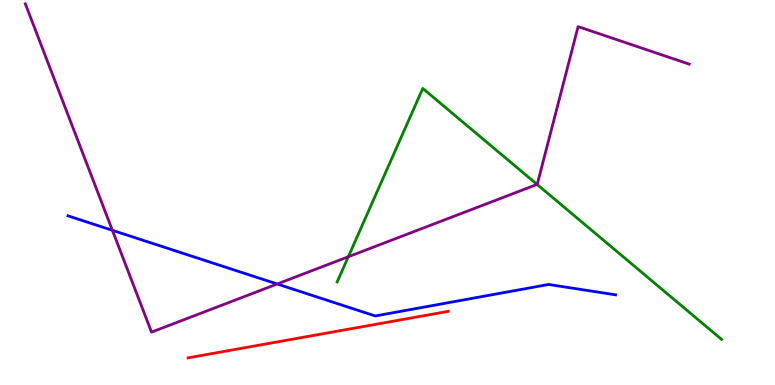[{'lines': ['blue', 'red'], 'intersections': []}, {'lines': ['green', 'red'], 'intersections': []}, {'lines': ['purple', 'red'], 'intersections': []}, {'lines': ['blue', 'green'], 'intersections': []}, {'lines': ['blue', 'purple'], 'intersections': [{'x': 1.45, 'y': 4.02}, {'x': 3.58, 'y': 2.62}]}, {'lines': ['green', 'purple'], 'intersections': [{'x': 4.49, 'y': 3.33}, {'x': 6.93, 'y': 5.21}]}]